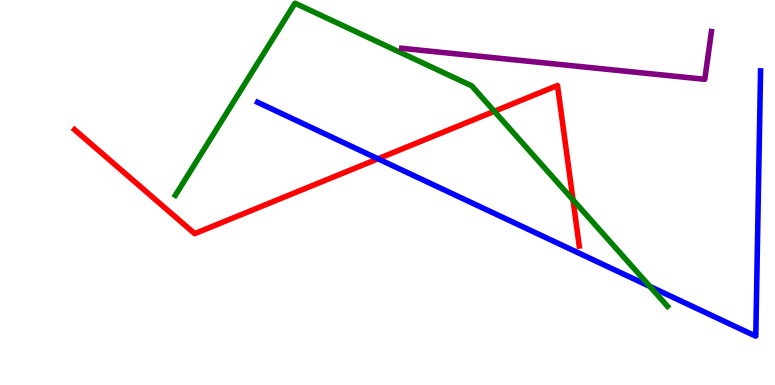[{'lines': ['blue', 'red'], 'intersections': [{'x': 4.88, 'y': 5.88}]}, {'lines': ['green', 'red'], 'intersections': [{'x': 6.38, 'y': 7.11}, {'x': 7.39, 'y': 4.81}]}, {'lines': ['purple', 'red'], 'intersections': []}, {'lines': ['blue', 'green'], 'intersections': [{'x': 8.39, 'y': 2.56}]}, {'lines': ['blue', 'purple'], 'intersections': []}, {'lines': ['green', 'purple'], 'intersections': []}]